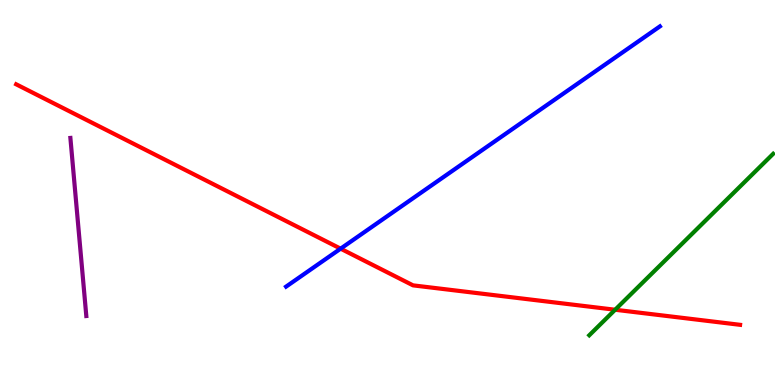[{'lines': ['blue', 'red'], 'intersections': [{'x': 4.39, 'y': 3.54}]}, {'lines': ['green', 'red'], 'intersections': [{'x': 7.94, 'y': 1.95}]}, {'lines': ['purple', 'red'], 'intersections': []}, {'lines': ['blue', 'green'], 'intersections': []}, {'lines': ['blue', 'purple'], 'intersections': []}, {'lines': ['green', 'purple'], 'intersections': []}]